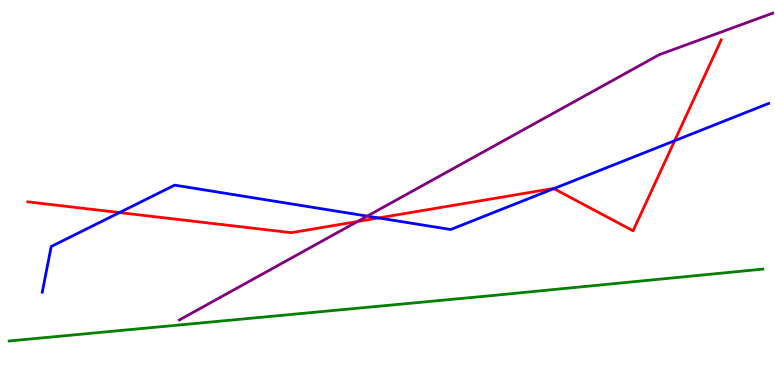[{'lines': ['blue', 'red'], 'intersections': [{'x': 1.54, 'y': 4.48}, {'x': 4.89, 'y': 4.34}, {'x': 7.15, 'y': 5.1}, {'x': 8.71, 'y': 6.34}]}, {'lines': ['green', 'red'], 'intersections': []}, {'lines': ['purple', 'red'], 'intersections': [{'x': 4.61, 'y': 4.25}]}, {'lines': ['blue', 'green'], 'intersections': []}, {'lines': ['blue', 'purple'], 'intersections': [{'x': 4.74, 'y': 4.39}]}, {'lines': ['green', 'purple'], 'intersections': []}]